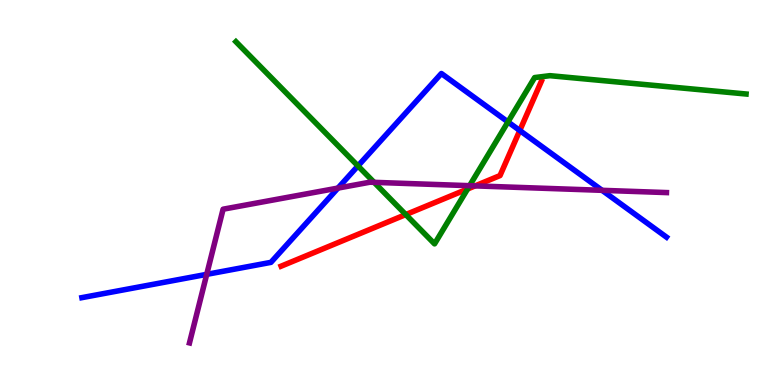[{'lines': ['blue', 'red'], 'intersections': [{'x': 6.71, 'y': 6.61}]}, {'lines': ['green', 'red'], 'intersections': [{'x': 5.24, 'y': 4.43}, {'x': 6.03, 'y': 5.09}]}, {'lines': ['purple', 'red'], 'intersections': [{'x': 6.13, 'y': 5.17}]}, {'lines': ['blue', 'green'], 'intersections': [{'x': 4.62, 'y': 5.69}, {'x': 6.55, 'y': 6.83}]}, {'lines': ['blue', 'purple'], 'intersections': [{'x': 2.67, 'y': 2.87}, {'x': 4.36, 'y': 5.11}, {'x': 7.77, 'y': 5.06}]}, {'lines': ['green', 'purple'], 'intersections': [{'x': 4.83, 'y': 5.26}, {'x': 6.06, 'y': 5.18}]}]